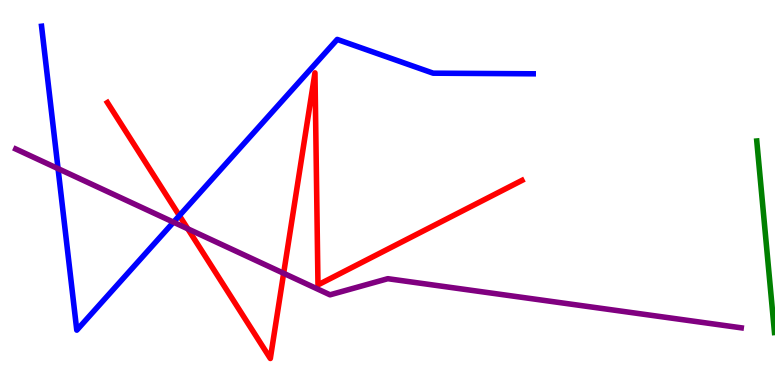[{'lines': ['blue', 'red'], 'intersections': [{'x': 2.31, 'y': 4.4}]}, {'lines': ['green', 'red'], 'intersections': []}, {'lines': ['purple', 'red'], 'intersections': [{'x': 2.42, 'y': 4.06}, {'x': 3.66, 'y': 2.9}]}, {'lines': ['blue', 'green'], 'intersections': []}, {'lines': ['blue', 'purple'], 'intersections': [{'x': 0.749, 'y': 5.62}, {'x': 2.24, 'y': 4.23}]}, {'lines': ['green', 'purple'], 'intersections': []}]